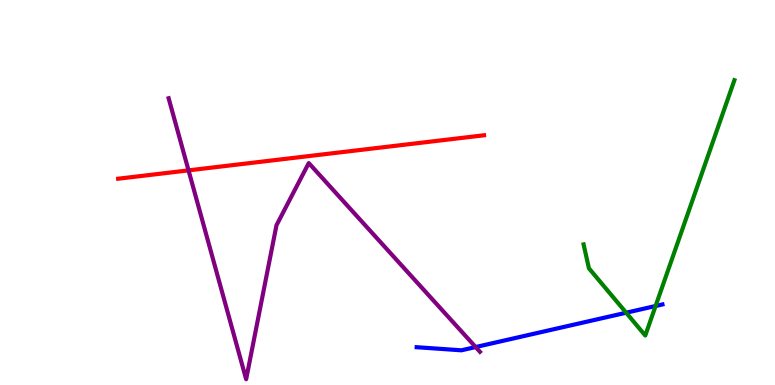[{'lines': ['blue', 'red'], 'intersections': []}, {'lines': ['green', 'red'], 'intersections': []}, {'lines': ['purple', 'red'], 'intersections': [{'x': 2.43, 'y': 5.57}]}, {'lines': ['blue', 'green'], 'intersections': [{'x': 8.08, 'y': 1.88}, {'x': 8.46, 'y': 2.05}]}, {'lines': ['blue', 'purple'], 'intersections': [{'x': 6.14, 'y': 0.986}]}, {'lines': ['green', 'purple'], 'intersections': []}]